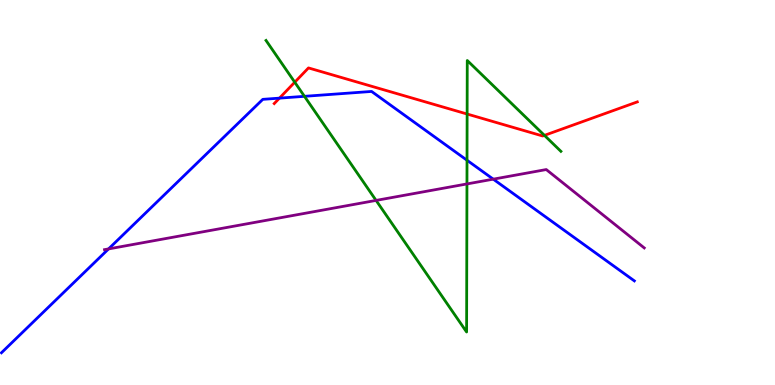[{'lines': ['blue', 'red'], 'intersections': [{'x': 3.61, 'y': 7.45}]}, {'lines': ['green', 'red'], 'intersections': [{'x': 3.8, 'y': 7.86}, {'x': 6.03, 'y': 7.04}, {'x': 7.03, 'y': 6.48}]}, {'lines': ['purple', 'red'], 'intersections': []}, {'lines': ['blue', 'green'], 'intersections': [{'x': 3.93, 'y': 7.5}, {'x': 6.03, 'y': 5.84}]}, {'lines': ['blue', 'purple'], 'intersections': [{'x': 1.4, 'y': 3.53}, {'x': 6.36, 'y': 5.35}]}, {'lines': ['green', 'purple'], 'intersections': [{'x': 4.85, 'y': 4.79}, {'x': 6.03, 'y': 5.22}]}]